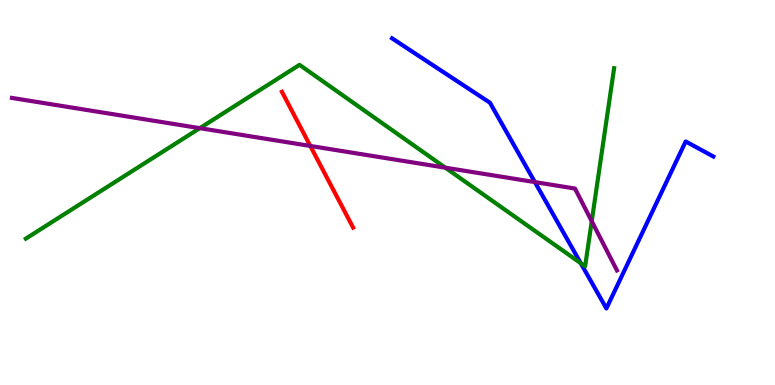[{'lines': ['blue', 'red'], 'intersections': []}, {'lines': ['green', 'red'], 'intersections': []}, {'lines': ['purple', 'red'], 'intersections': [{'x': 4.0, 'y': 6.21}]}, {'lines': ['blue', 'green'], 'intersections': [{'x': 7.49, 'y': 3.16}]}, {'lines': ['blue', 'purple'], 'intersections': [{'x': 6.9, 'y': 5.27}]}, {'lines': ['green', 'purple'], 'intersections': [{'x': 2.58, 'y': 6.67}, {'x': 5.75, 'y': 5.64}, {'x': 7.64, 'y': 4.25}]}]